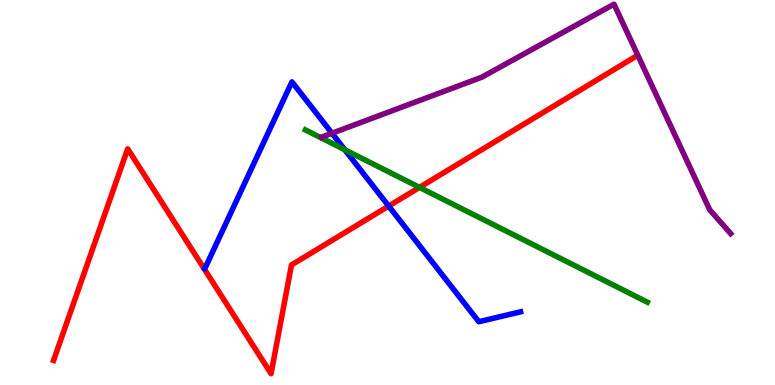[{'lines': ['blue', 'red'], 'intersections': [{'x': 5.02, 'y': 4.65}]}, {'lines': ['green', 'red'], 'intersections': [{'x': 5.41, 'y': 5.13}]}, {'lines': ['purple', 'red'], 'intersections': []}, {'lines': ['blue', 'green'], 'intersections': [{'x': 4.45, 'y': 6.11}]}, {'lines': ['blue', 'purple'], 'intersections': [{'x': 4.28, 'y': 6.54}]}, {'lines': ['green', 'purple'], 'intersections': []}]